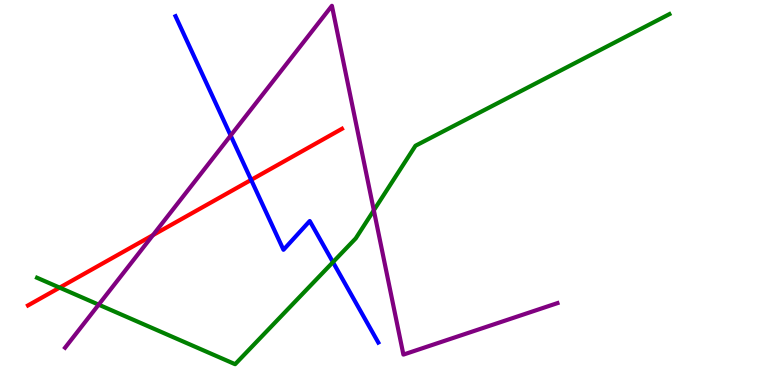[{'lines': ['blue', 'red'], 'intersections': [{'x': 3.24, 'y': 5.33}]}, {'lines': ['green', 'red'], 'intersections': [{'x': 0.77, 'y': 2.53}]}, {'lines': ['purple', 'red'], 'intersections': [{'x': 1.97, 'y': 3.89}]}, {'lines': ['blue', 'green'], 'intersections': [{'x': 4.3, 'y': 3.19}]}, {'lines': ['blue', 'purple'], 'intersections': [{'x': 2.98, 'y': 6.48}]}, {'lines': ['green', 'purple'], 'intersections': [{'x': 1.27, 'y': 2.09}, {'x': 4.82, 'y': 4.54}]}]